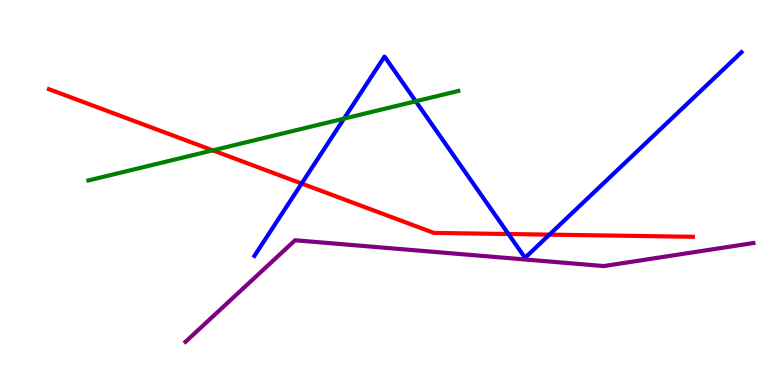[{'lines': ['blue', 'red'], 'intersections': [{'x': 3.89, 'y': 5.23}, {'x': 6.56, 'y': 3.92}, {'x': 7.09, 'y': 3.91}]}, {'lines': ['green', 'red'], 'intersections': [{'x': 2.75, 'y': 6.09}]}, {'lines': ['purple', 'red'], 'intersections': []}, {'lines': ['blue', 'green'], 'intersections': [{'x': 4.44, 'y': 6.92}, {'x': 5.36, 'y': 7.37}]}, {'lines': ['blue', 'purple'], 'intersections': []}, {'lines': ['green', 'purple'], 'intersections': []}]